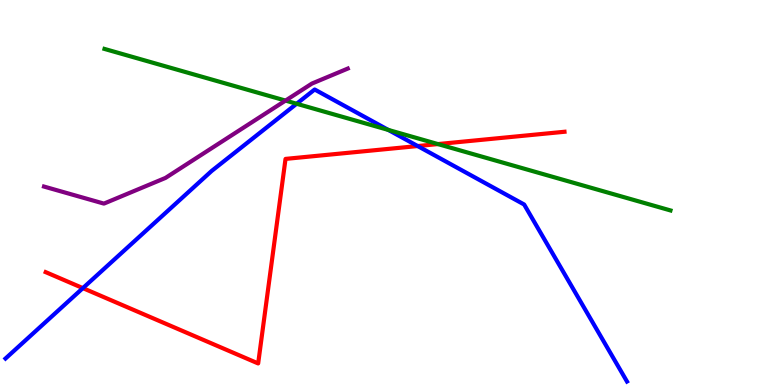[{'lines': ['blue', 'red'], 'intersections': [{'x': 1.07, 'y': 2.52}, {'x': 5.39, 'y': 6.21}]}, {'lines': ['green', 'red'], 'intersections': [{'x': 5.65, 'y': 6.26}]}, {'lines': ['purple', 'red'], 'intersections': []}, {'lines': ['blue', 'green'], 'intersections': [{'x': 3.83, 'y': 7.3}, {'x': 5.01, 'y': 6.63}]}, {'lines': ['blue', 'purple'], 'intersections': []}, {'lines': ['green', 'purple'], 'intersections': [{'x': 3.68, 'y': 7.39}]}]